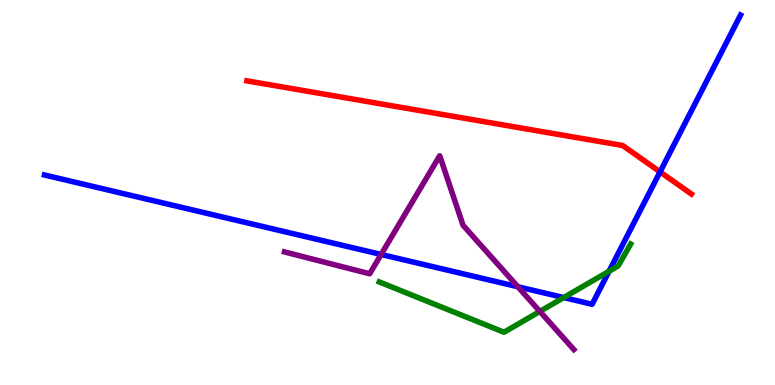[{'lines': ['blue', 'red'], 'intersections': [{'x': 8.52, 'y': 5.54}]}, {'lines': ['green', 'red'], 'intersections': []}, {'lines': ['purple', 'red'], 'intersections': []}, {'lines': ['blue', 'green'], 'intersections': [{'x': 7.27, 'y': 2.27}, {'x': 7.86, 'y': 2.95}]}, {'lines': ['blue', 'purple'], 'intersections': [{'x': 4.92, 'y': 3.39}, {'x': 6.68, 'y': 2.55}]}, {'lines': ['green', 'purple'], 'intersections': [{'x': 6.97, 'y': 1.91}]}]